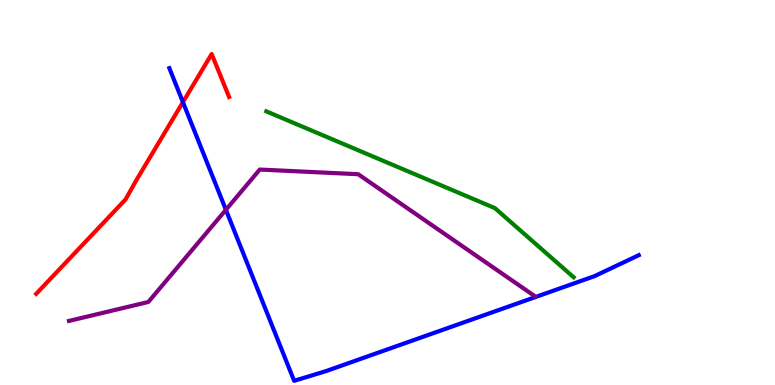[{'lines': ['blue', 'red'], 'intersections': [{'x': 2.36, 'y': 7.35}]}, {'lines': ['green', 'red'], 'intersections': []}, {'lines': ['purple', 'red'], 'intersections': []}, {'lines': ['blue', 'green'], 'intersections': []}, {'lines': ['blue', 'purple'], 'intersections': [{'x': 2.91, 'y': 4.55}]}, {'lines': ['green', 'purple'], 'intersections': []}]